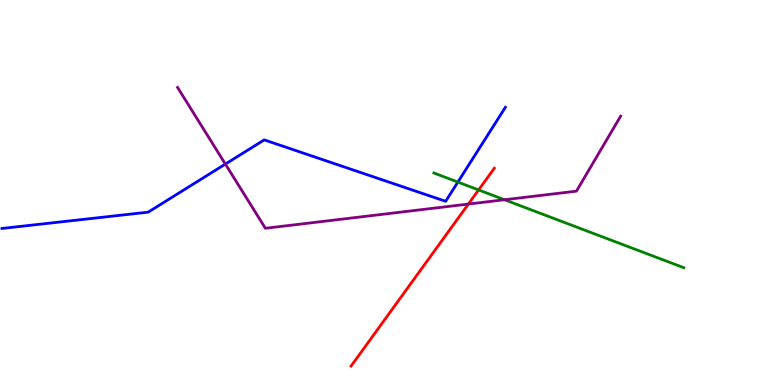[{'lines': ['blue', 'red'], 'intersections': []}, {'lines': ['green', 'red'], 'intersections': [{'x': 6.18, 'y': 5.07}]}, {'lines': ['purple', 'red'], 'intersections': [{'x': 6.04, 'y': 4.7}]}, {'lines': ['blue', 'green'], 'intersections': [{'x': 5.91, 'y': 5.27}]}, {'lines': ['blue', 'purple'], 'intersections': [{'x': 2.91, 'y': 5.74}]}, {'lines': ['green', 'purple'], 'intersections': [{'x': 6.51, 'y': 4.81}]}]